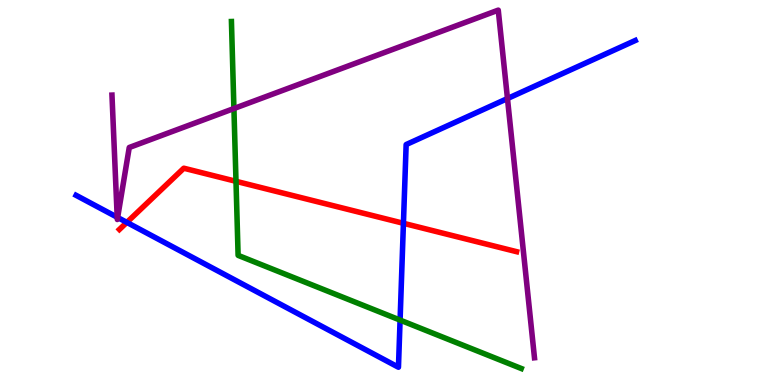[{'lines': ['blue', 'red'], 'intersections': [{'x': 1.64, 'y': 4.22}, {'x': 5.21, 'y': 4.2}]}, {'lines': ['green', 'red'], 'intersections': [{'x': 3.05, 'y': 5.29}]}, {'lines': ['purple', 'red'], 'intersections': []}, {'lines': ['blue', 'green'], 'intersections': [{'x': 5.16, 'y': 1.69}]}, {'lines': ['blue', 'purple'], 'intersections': [{'x': 1.51, 'y': 4.36}, {'x': 1.52, 'y': 4.35}, {'x': 6.55, 'y': 7.44}]}, {'lines': ['green', 'purple'], 'intersections': [{'x': 3.02, 'y': 7.18}]}]